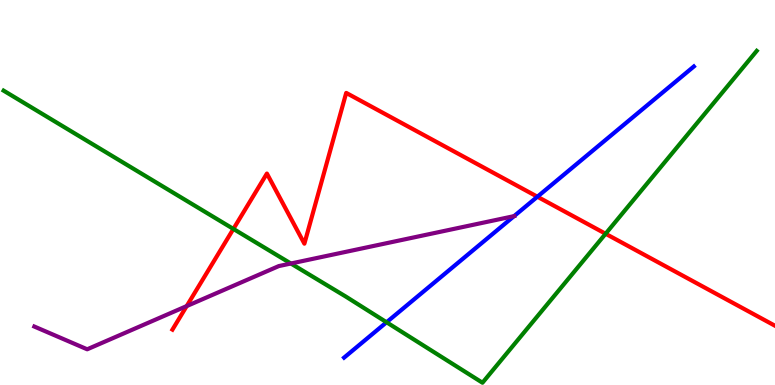[{'lines': ['blue', 'red'], 'intersections': [{'x': 6.93, 'y': 4.89}]}, {'lines': ['green', 'red'], 'intersections': [{'x': 3.01, 'y': 4.05}, {'x': 7.81, 'y': 3.93}]}, {'lines': ['purple', 'red'], 'intersections': [{'x': 2.41, 'y': 2.05}]}, {'lines': ['blue', 'green'], 'intersections': [{'x': 4.99, 'y': 1.63}]}, {'lines': ['blue', 'purple'], 'intersections': [{'x': 6.63, 'y': 4.39}]}, {'lines': ['green', 'purple'], 'intersections': [{'x': 3.75, 'y': 3.16}]}]